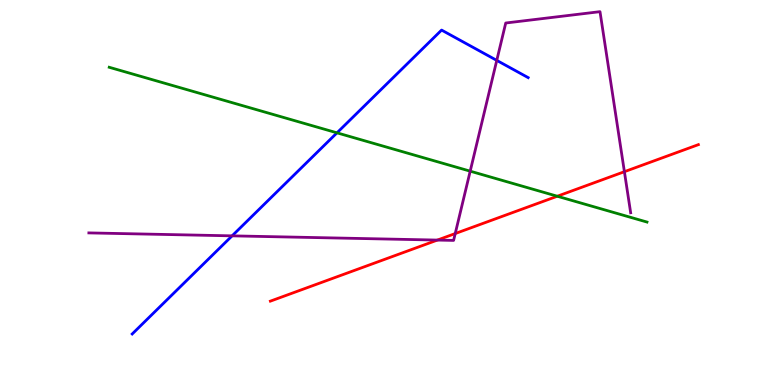[{'lines': ['blue', 'red'], 'intersections': []}, {'lines': ['green', 'red'], 'intersections': [{'x': 7.19, 'y': 4.9}]}, {'lines': ['purple', 'red'], 'intersections': [{'x': 5.64, 'y': 3.76}, {'x': 5.87, 'y': 3.93}, {'x': 8.06, 'y': 5.54}]}, {'lines': ['blue', 'green'], 'intersections': [{'x': 4.35, 'y': 6.55}]}, {'lines': ['blue', 'purple'], 'intersections': [{'x': 2.99, 'y': 3.87}, {'x': 6.41, 'y': 8.43}]}, {'lines': ['green', 'purple'], 'intersections': [{'x': 6.07, 'y': 5.55}]}]